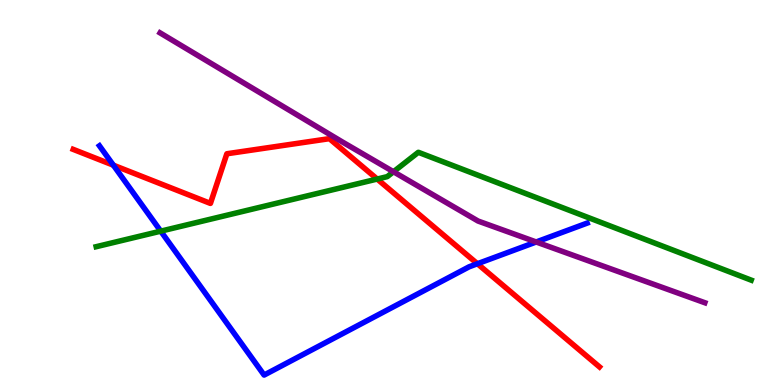[{'lines': ['blue', 'red'], 'intersections': [{'x': 1.46, 'y': 5.71}, {'x': 6.16, 'y': 3.15}]}, {'lines': ['green', 'red'], 'intersections': [{'x': 4.87, 'y': 5.35}]}, {'lines': ['purple', 'red'], 'intersections': []}, {'lines': ['blue', 'green'], 'intersections': [{'x': 2.07, 'y': 4.0}]}, {'lines': ['blue', 'purple'], 'intersections': [{'x': 6.92, 'y': 3.71}]}, {'lines': ['green', 'purple'], 'intersections': [{'x': 5.08, 'y': 5.54}]}]